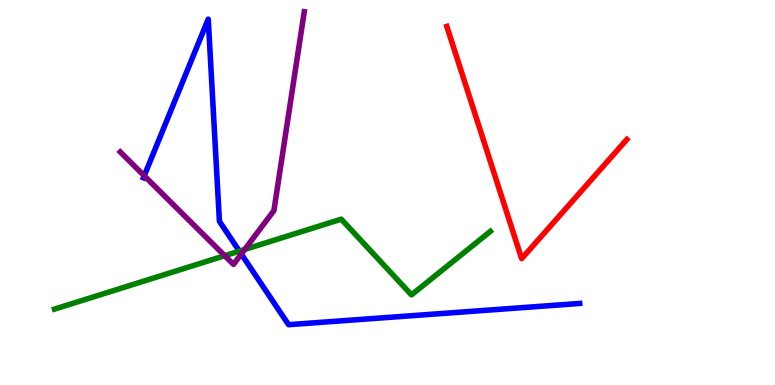[{'lines': ['blue', 'red'], 'intersections': []}, {'lines': ['green', 'red'], 'intersections': []}, {'lines': ['purple', 'red'], 'intersections': []}, {'lines': ['blue', 'green'], 'intersections': [{'x': 3.09, 'y': 3.48}]}, {'lines': ['blue', 'purple'], 'intersections': [{'x': 1.86, 'y': 5.43}, {'x': 3.11, 'y': 3.4}]}, {'lines': ['green', 'purple'], 'intersections': [{'x': 2.9, 'y': 3.36}, {'x': 3.16, 'y': 3.52}]}]